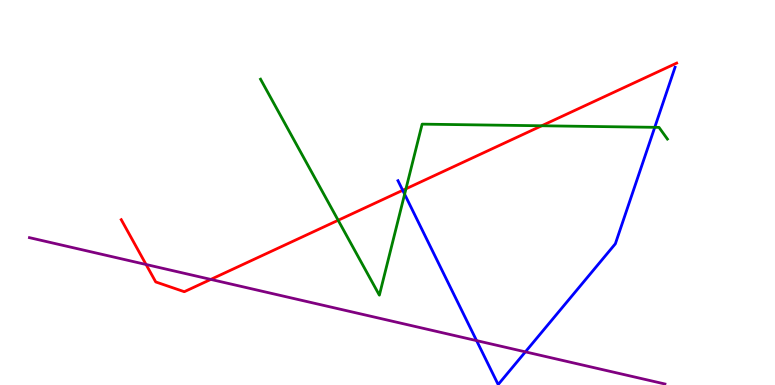[{'lines': ['blue', 'red'], 'intersections': [{'x': 5.2, 'y': 5.06}]}, {'lines': ['green', 'red'], 'intersections': [{'x': 4.36, 'y': 4.28}, {'x': 5.24, 'y': 5.1}, {'x': 6.99, 'y': 6.73}]}, {'lines': ['purple', 'red'], 'intersections': [{'x': 1.88, 'y': 3.13}, {'x': 2.72, 'y': 2.74}]}, {'lines': ['blue', 'green'], 'intersections': [{'x': 5.22, 'y': 4.96}, {'x': 8.45, 'y': 6.69}]}, {'lines': ['blue', 'purple'], 'intersections': [{'x': 6.15, 'y': 1.15}, {'x': 6.78, 'y': 0.861}]}, {'lines': ['green', 'purple'], 'intersections': []}]